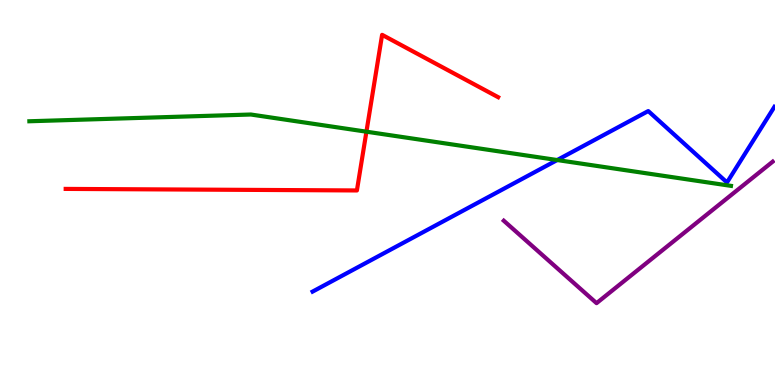[{'lines': ['blue', 'red'], 'intersections': []}, {'lines': ['green', 'red'], 'intersections': [{'x': 4.73, 'y': 6.58}]}, {'lines': ['purple', 'red'], 'intersections': []}, {'lines': ['blue', 'green'], 'intersections': [{'x': 7.19, 'y': 5.84}]}, {'lines': ['blue', 'purple'], 'intersections': []}, {'lines': ['green', 'purple'], 'intersections': []}]